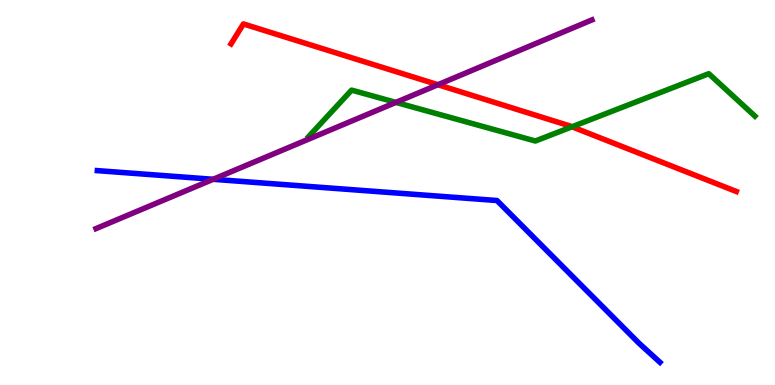[{'lines': ['blue', 'red'], 'intersections': []}, {'lines': ['green', 'red'], 'intersections': [{'x': 7.38, 'y': 6.71}]}, {'lines': ['purple', 'red'], 'intersections': [{'x': 5.65, 'y': 7.8}]}, {'lines': ['blue', 'green'], 'intersections': []}, {'lines': ['blue', 'purple'], 'intersections': [{'x': 2.75, 'y': 5.34}]}, {'lines': ['green', 'purple'], 'intersections': [{'x': 5.11, 'y': 7.34}]}]